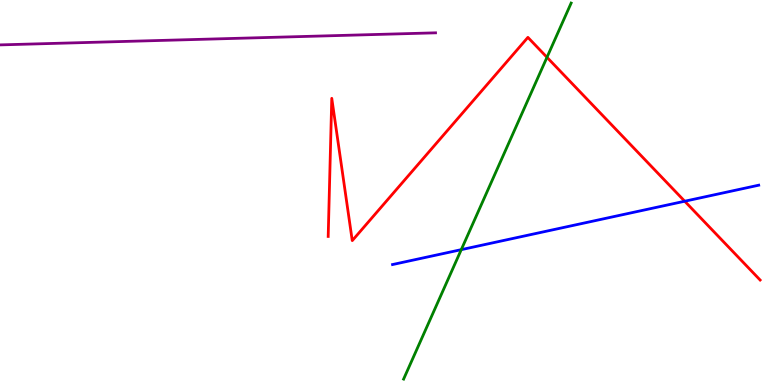[{'lines': ['blue', 'red'], 'intersections': [{'x': 8.84, 'y': 4.77}]}, {'lines': ['green', 'red'], 'intersections': [{'x': 7.06, 'y': 8.51}]}, {'lines': ['purple', 'red'], 'intersections': []}, {'lines': ['blue', 'green'], 'intersections': [{'x': 5.95, 'y': 3.52}]}, {'lines': ['blue', 'purple'], 'intersections': []}, {'lines': ['green', 'purple'], 'intersections': []}]